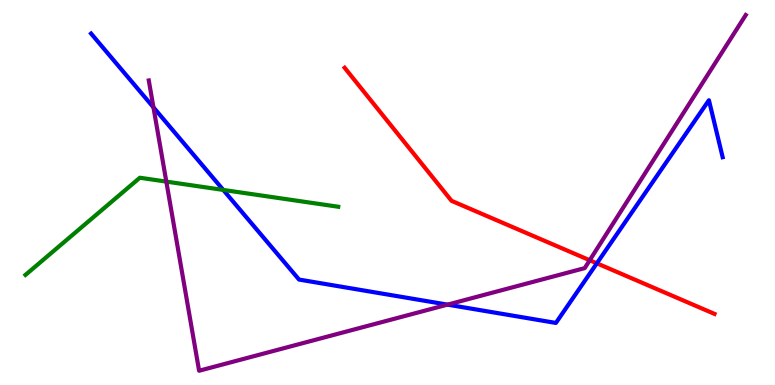[{'lines': ['blue', 'red'], 'intersections': [{'x': 7.7, 'y': 3.16}]}, {'lines': ['green', 'red'], 'intersections': []}, {'lines': ['purple', 'red'], 'intersections': [{'x': 7.61, 'y': 3.24}]}, {'lines': ['blue', 'green'], 'intersections': [{'x': 2.88, 'y': 5.07}]}, {'lines': ['blue', 'purple'], 'intersections': [{'x': 1.98, 'y': 7.21}, {'x': 5.77, 'y': 2.09}]}, {'lines': ['green', 'purple'], 'intersections': [{'x': 2.15, 'y': 5.28}]}]